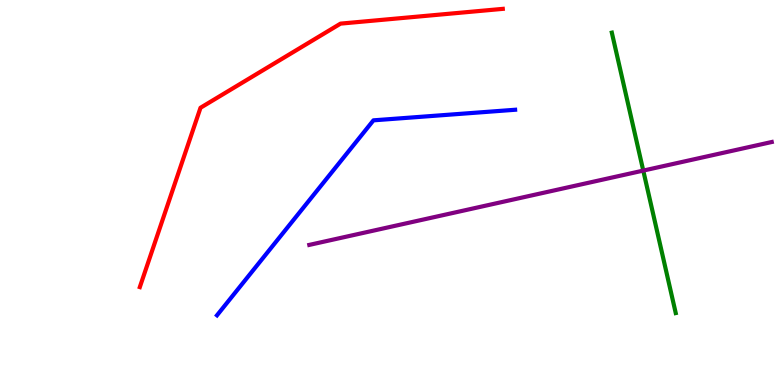[{'lines': ['blue', 'red'], 'intersections': []}, {'lines': ['green', 'red'], 'intersections': []}, {'lines': ['purple', 'red'], 'intersections': []}, {'lines': ['blue', 'green'], 'intersections': []}, {'lines': ['blue', 'purple'], 'intersections': []}, {'lines': ['green', 'purple'], 'intersections': [{'x': 8.3, 'y': 5.57}]}]